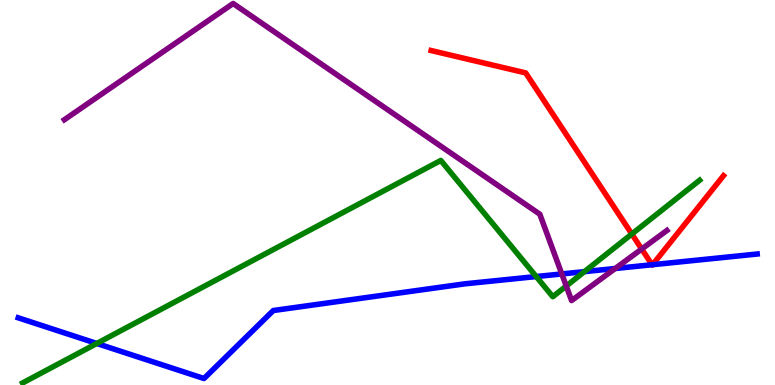[{'lines': ['blue', 'red'], 'intersections': [{'x': 8.41, 'y': 3.12}, {'x': 8.42, 'y': 3.12}]}, {'lines': ['green', 'red'], 'intersections': [{'x': 8.15, 'y': 3.92}]}, {'lines': ['purple', 'red'], 'intersections': [{'x': 8.28, 'y': 3.53}]}, {'lines': ['blue', 'green'], 'intersections': [{'x': 1.25, 'y': 1.08}, {'x': 6.92, 'y': 2.82}, {'x': 7.54, 'y': 2.94}]}, {'lines': ['blue', 'purple'], 'intersections': [{'x': 7.25, 'y': 2.88}, {'x': 7.94, 'y': 3.03}]}, {'lines': ['green', 'purple'], 'intersections': [{'x': 7.31, 'y': 2.57}]}]